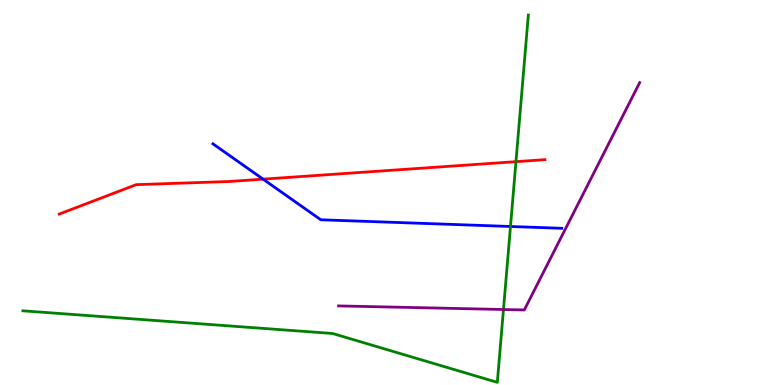[{'lines': ['blue', 'red'], 'intersections': [{'x': 3.39, 'y': 5.35}]}, {'lines': ['green', 'red'], 'intersections': [{'x': 6.66, 'y': 5.8}]}, {'lines': ['purple', 'red'], 'intersections': []}, {'lines': ['blue', 'green'], 'intersections': [{'x': 6.59, 'y': 4.12}]}, {'lines': ['blue', 'purple'], 'intersections': []}, {'lines': ['green', 'purple'], 'intersections': [{'x': 6.5, 'y': 1.96}]}]